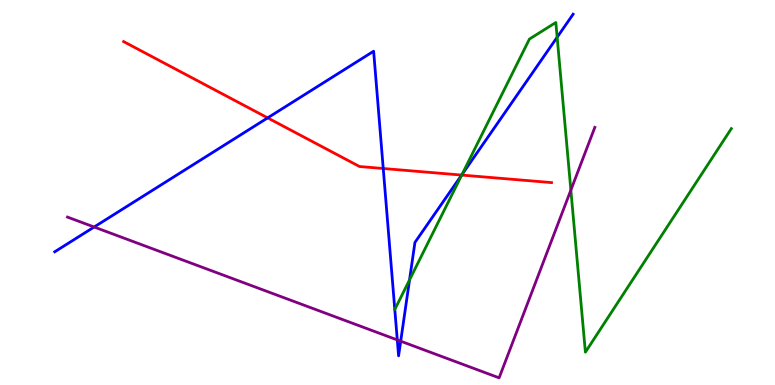[{'lines': ['blue', 'red'], 'intersections': [{'x': 3.45, 'y': 6.94}, {'x': 4.95, 'y': 5.62}, {'x': 5.96, 'y': 5.45}]}, {'lines': ['green', 'red'], 'intersections': [{'x': 5.96, 'y': 5.45}]}, {'lines': ['purple', 'red'], 'intersections': []}, {'lines': ['blue', 'green'], 'intersections': [{'x': 5.28, 'y': 2.73}, {'x': 5.96, 'y': 5.47}, {'x': 7.19, 'y': 9.03}]}, {'lines': ['blue', 'purple'], 'intersections': [{'x': 1.21, 'y': 4.1}, {'x': 5.13, 'y': 1.17}, {'x': 5.17, 'y': 1.14}]}, {'lines': ['green', 'purple'], 'intersections': [{'x': 7.37, 'y': 5.06}]}]